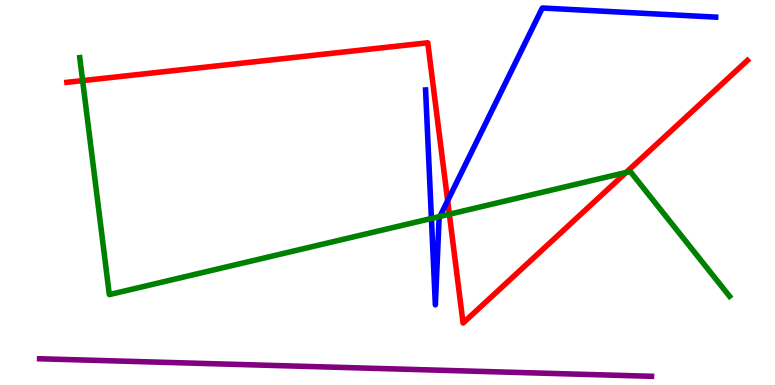[{'lines': ['blue', 'red'], 'intersections': [{'x': 5.78, 'y': 4.79}]}, {'lines': ['green', 'red'], 'intersections': [{'x': 1.07, 'y': 7.91}, {'x': 5.8, 'y': 4.44}, {'x': 8.08, 'y': 5.52}]}, {'lines': ['purple', 'red'], 'intersections': []}, {'lines': ['blue', 'green'], 'intersections': [{'x': 5.57, 'y': 4.33}, {'x': 5.68, 'y': 4.38}]}, {'lines': ['blue', 'purple'], 'intersections': []}, {'lines': ['green', 'purple'], 'intersections': []}]